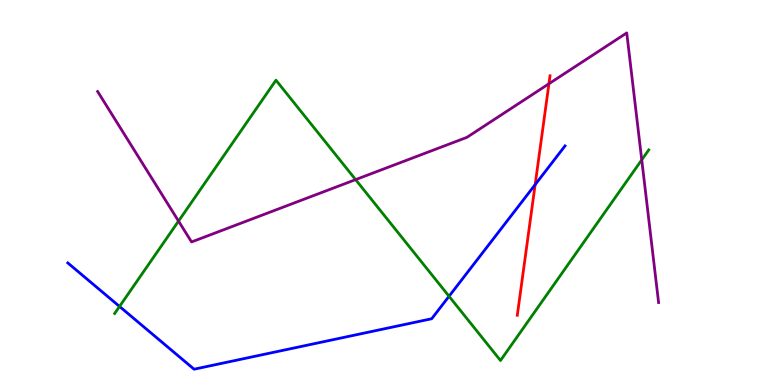[{'lines': ['blue', 'red'], 'intersections': [{'x': 6.91, 'y': 5.2}]}, {'lines': ['green', 'red'], 'intersections': []}, {'lines': ['purple', 'red'], 'intersections': [{'x': 7.08, 'y': 7.82}]}, {'lines': ['blue', 'green'], 'intersections': [{'x': 1.54, 'y': 2.04}, {'x': 5.79, 'y': 2.3}]}, {'lines': ['blue', 'purple'], 'intersections': []}, {'lines': ['green', 'purple'], 'intersections': [{'x': 2.3, 'y': 4.26}, {'x': 4.59, 'y': 5.33}, {'x': 8.28, 'y': 5.85}]}]